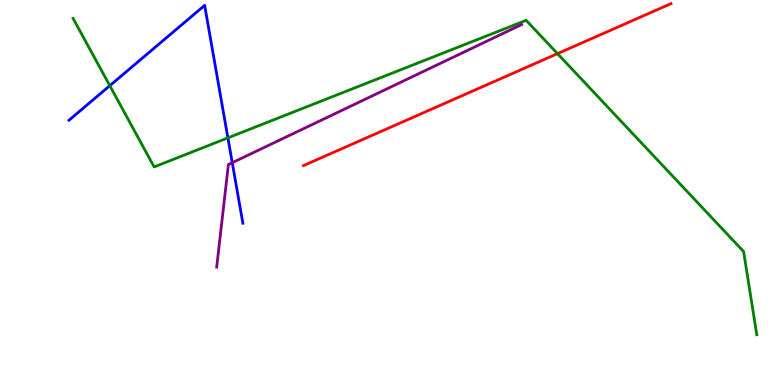[{'lines': ['blue', 'red'], 'intersections': []}, {'lines': ['green', 'red'], 'intersections': [{'x': 7.19, 'y': 8.61}]}, {'lines': ['purple', 'red'], 'intersections': []}, {'lines': ['blue', 'green'], 'intersections': [{'x': 1.42, 'y': 7.77}, {'x': 2.94, 'y': 6.42}]}, {'lines': ['blue', 'purple'], 'intersections': [{'x': 3.0, 'y': 5.77}]}, {'lines': ['green', 'purple'], 'intersections': []}]